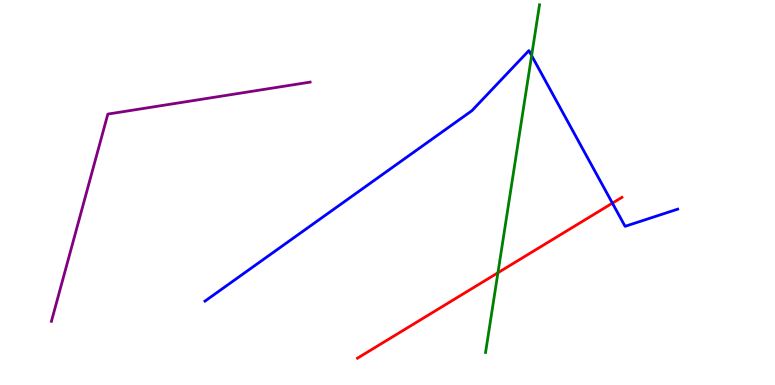[{'lines': ['blue', 'red'], 'intersections': [{'x': 7.9, 'y': 4.72}]}, {'lines': ['green', 'red'], 'intersections': [{'x': 6.42, 'y': 2.92}]}, {'lines': ['purple', 'red'], 'intersections': []}, {'lines': ['blue', 'green'], 'intersections': [{'x': 6.86, 'y': 8.56}]}, {'lines': ['blue', 'purple'], 'intersections': []}, {'lines': ['green', 'purple'], 'intersections': []}]